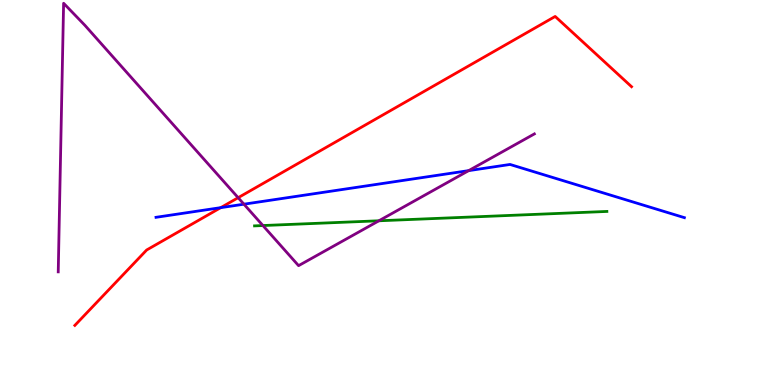[{'lines': ['blue', 'red'], 'intersections': [{'x': 2.85, 'y': 4.61}]}, {'lines': ['green', 'red'], 'intersections': []}, {'lines': ['purple', 'red'], 'intersections': [{'x': 3.07, 'y': 4.87}]}, {'lines': ['blue', 'green'], 'intersections': []}, {'lines': ['blue', 'purple'], 'intersections': [{'x': 3.15, 'y': 4.7}, {'x': 6.05, 'y': 5.57}]}, {'lines': ['green', 'purple'], 'intersections': [{'x': 3.39, 'y': 4.14}, {'x': 4.89, 'y': 4.27}]}]